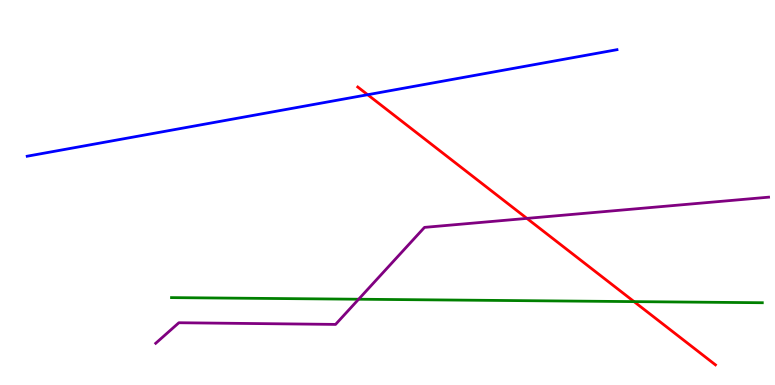[{'lines': ['blue', 'red'], 'intersections': [{'x': 4.74, 'y': 7.54}]}, {'lines': ['green', 'red'], 'intersections': [{'x': 8.18, 'y': 2.17}]}, {'lines': ['purple', 'red'], 'intersections': [{'x': 6.8, 'y': 4.33}]}, {'lines': ['blue', 'green'], 'intersections': []}, {'lines': ['blue', 'purple'], 'intersections': []}, {'lines': ['green', 'purple'], 'intersections': [{'x': 4.63, 'y': 2.23}]}]